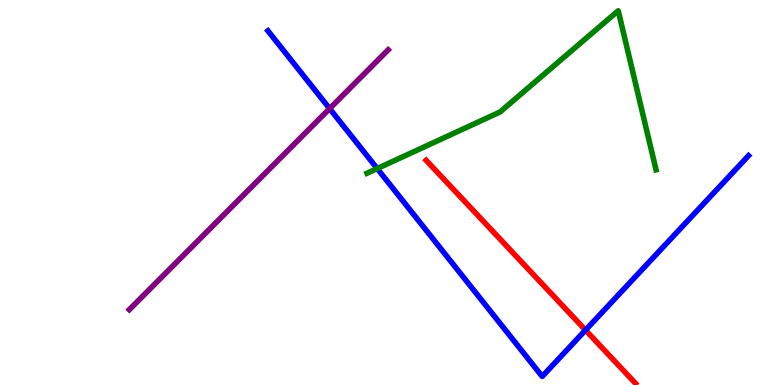[{'lines': ['blue', 'red'], 'intersections': [{'x': 7.55, 'y': 1.43}]}, {'lines': ['green', 'red'], 'intersections': []}, {'lines': ['purple', 'red'], 'intersections': []}, {'lines': ['blue', 'green'], 'intersections': [{'x': 4.87, 'y': 5.62}]}, {'lines': ['blue', 'purple'], 'intersections': [{'x': 4.25, 'y': 7.18}]}, {'lines': ['green', 'purple'], 'intersections': []}]